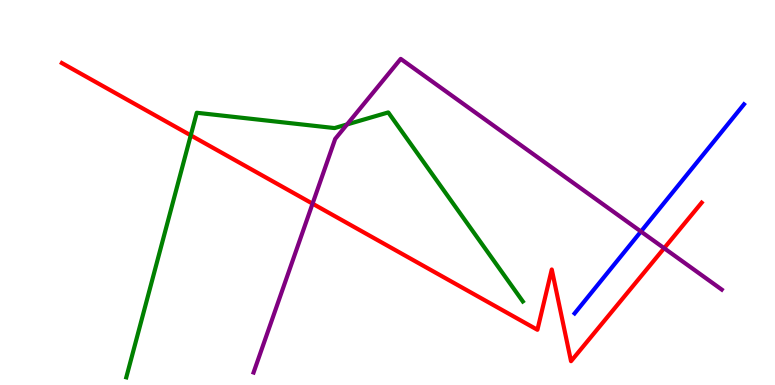[{'lines': ['blue', 'red'], 'intersections': []}, {'lines': ['green', 'red'], 'intersections': [{'x': 2.46, 'y': 6.48}]}, {'lines': ['purple', 'red'], 'intersections': [{'x': 4.03, 'y': 4.71}, {'x': 8.57, 'y': 3.55}]}, {'lines': ['blue', 'green'], 'intersections': []}, {'lines': ['blue', 'purple'], 'intersections': [{'x': 8.27, 'y': 3.99}]}, {'lines': ['green', 'purple'], 'intersections': [{'x': 4.48, 'y': 6.77}]}]